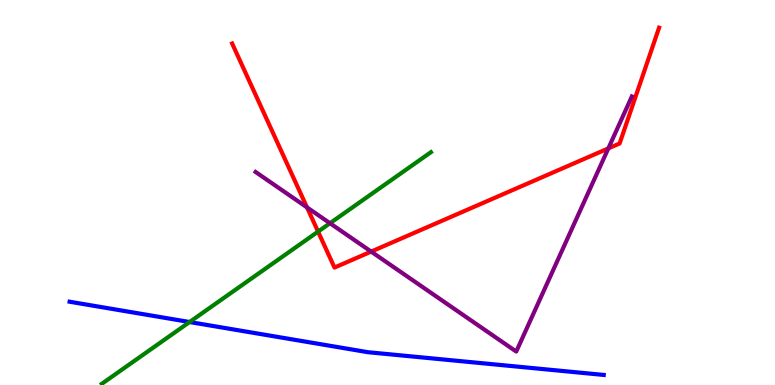[{'lines': ['blue', 'red'], 'intersections': []}, {'lines': ['green', 'red'], 'intersections': [{'x': 4.1, 'y': 3.98}]}, {'lines': ['purple', 'red'], 'intersections': [{'x': 3.96, 'y': 4.61}, {'x': 4.79, 'y': 3.46}, {'x': 7.85, 'y': 6.15}]}, {'lines': ['blue', 'green'], 'intersections': [{'x': 2.45, 'y': 1.64}]}, {'lines': ['blue', 'purple'], 'intersections': []}, {'lines': ['green', 'purple'], 'intersections': [{'x': 4.26, 'y': 4.2}]}]